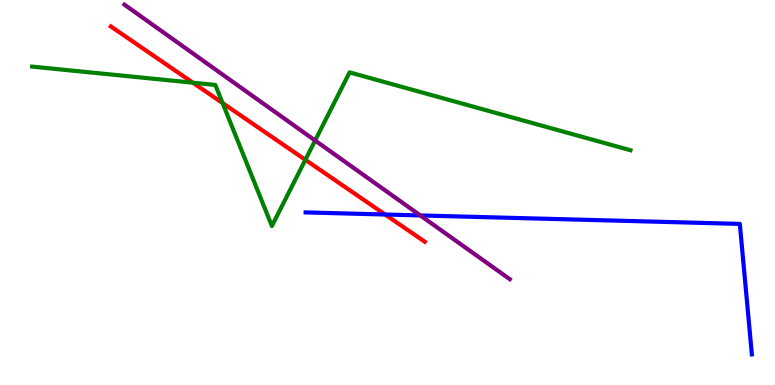[{'lines': ['blue', 'red'], 'intersections': [{'x': 4.97, 'y': 4.43}]}, {'lines': ['green', 'red'], 'intersections': [{'x': 2.49, 'y': 7.85}, {'x': 2.87, 'y': 7.32}, {'x': 3.94, 'y': 5.85}]}, {'lines': ['purple', 'red'], 'intersections': []}, {'lines': ['blue', 'green'], 'intersections': []}, {'lines': ['blue', 'purple'], 'intersections': [{'x': 5.42, 'y': 4.4}]}, {'lines': ['green', 'purple'], 'intersections': [{'x': 4.07, 'y': 6.35}]}]